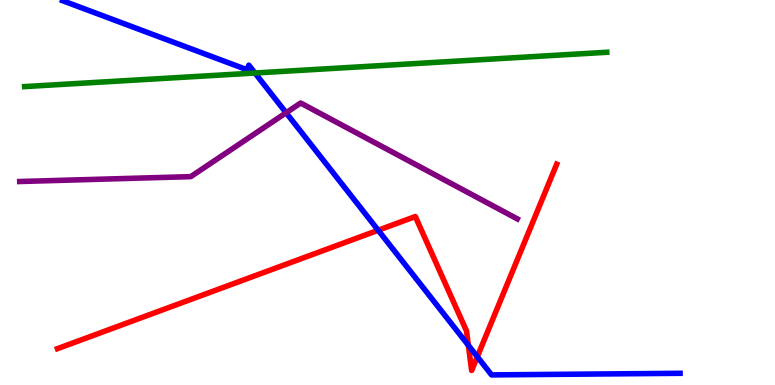[{'lines': ['blue', 'red'], 'intersections': [{'x': 4.88, 'y': 4.02}, {'x': 6.04, 'y': 1.03}, {'x': 6.16, 'y': 0.735}]}, {'lines': ['green', 'red'], 'intersections': []}, {'lines': ['purple', 'red'], 'intersections': []}, {'lines': ['blue', 'green'], 'intersections': [{'x': 3.29, 'y': 8.1}]}, {'lines': ['blue', 'purple'], 'intersections': [{'x': 3.69, 'y': 7.07}]}, {'lines': ['green', 'purple'], 'intersections': []}]